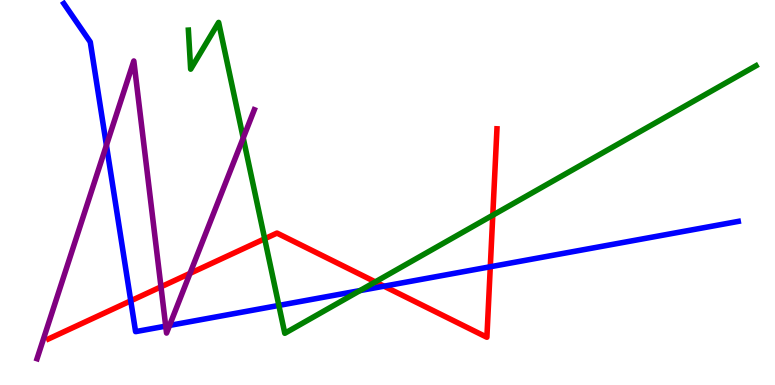[{'lines': ['blue', 'red'], 'intersections': [{'x': 1.69, 'y': 2.19}, {'x': 4.95, 'y': 2.57}, {'x': 6.33, 'y': 3.07}]}, {'lines': ['green', 'red'], 'intersections': [{'x': 3.42, 'y': 3.8}, {'x': 4.84, 'y': 2.68}, {'x': 6.36, 'y': 4.41}]}, {'lines': ['purple', 'red'], 'intersections': [{'x': 2.08, 'y': 2.55}, {'x': 2.45, 'y': 2.9}]}, {'lines': ['blue', 'green'], 'intersections': [{'x': 3.6, 'y': 2.07}, {'x': 4.64, 'y': 2.45}]}, {'lines': ['blue', 'purple'], 'intersections': [{'x': 1.37, 'y': 6.23}, {'x': 2.14, 'y': 1.53}, {'x': 2.19, 'y': 1.55}]}, {'lines': ['green', 'purple'], 'intersections': [{'x': 3.14, 'y': 6.42}]}]